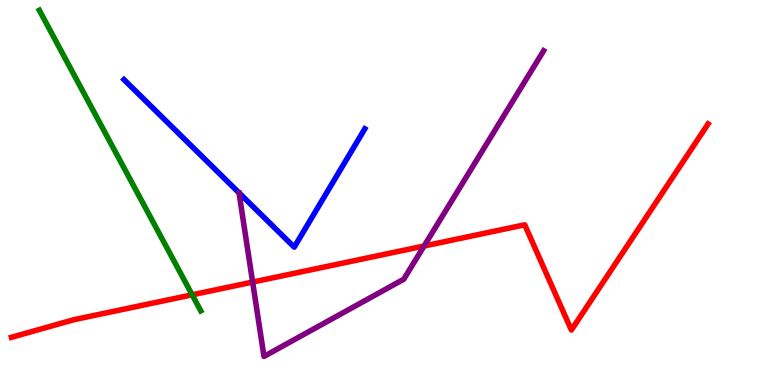[{'lines': ['blue', 'red'], 'intersections': []}, {'lines': ['green', 'red'], 'intersections': [{'x': 2.48, 'y': 2.34}]}, {'lines': ['purple', 'red'], 'intersections': [{'x': 3.26, 'y': 2.67}, {'x': 5.47, 'y': 3.61}]}, {'lines': ['blue', 'green'], 'intersections': []}, {'lines': ['blue', 'purple'], 'intersections': []}, {'lines': ['green', 'purple'], 'intersections': []}]